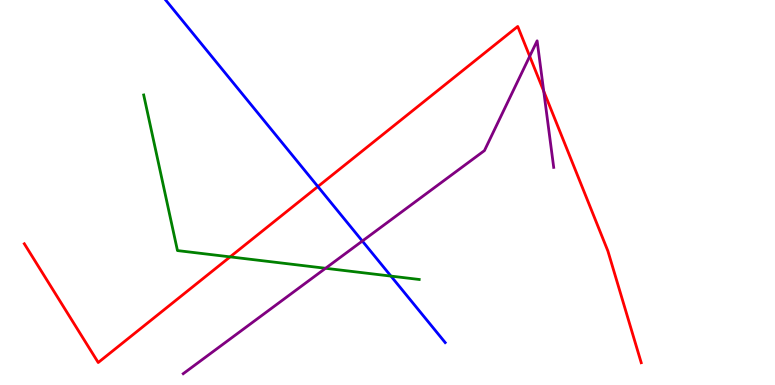[{'lines': ['blue', 'red'], 'intersections': [{'x': 4.1, 'y': 5.15}]}, {'lines': ['green', 'red'], 'intersections': [{'x': 2.97, 'y': 3.33}]}, {'lines': ['purple', 'red'], 'intersections': [{'x': 6.83, 'y': 8.54}, {'x': 7.02, 'y': 7.63}]}, {'lines': ['blue', 'green'], 'intersections': [{'x': 5.04, 'y': 2.83}]}, {'lines': ['blue', 'purple'], 'intersections': [{'x': 4.68, 'y': 3.74}]}, {'lines': ['green', 'purple'], 'intersections': [{'x': 4.2, 'y': 3.03}]}]